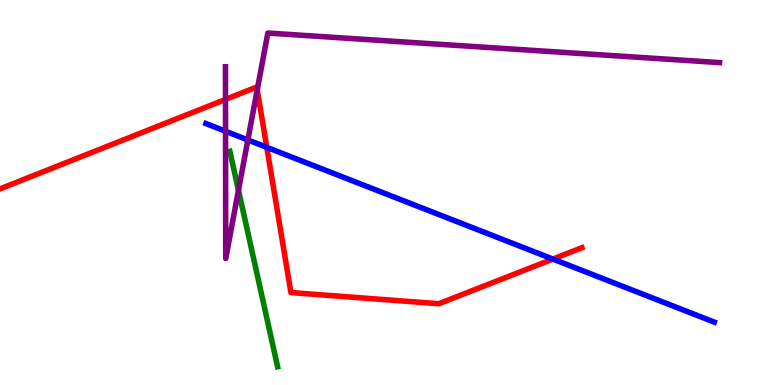[{'lines': ['blue', 'red'], 'intersections': [{'x': 3.44, 'y': 6.17}, {'x': 7.13, 'y': 3.27}]}, {'lines': ['green', 'red'], 'intersections': []}, {'lines': ['purple', 'red'], 'intersections': [{'x': 2.91, 'y': 7.42}, {'x': 3.32, 'y': 7.67}]}, {'lines': ['blue', 'green'], 'intersections': []}, {'lines': ['blue', 'purple'], 'intersections': [{'x': 2.91, 'y': 6.59}, {'x': 3.2, 'y': 6.36}]}, {'lines': ['green', 'purple'], 'intersections': [{'x': 3.08, 'y': 5.06}]}]